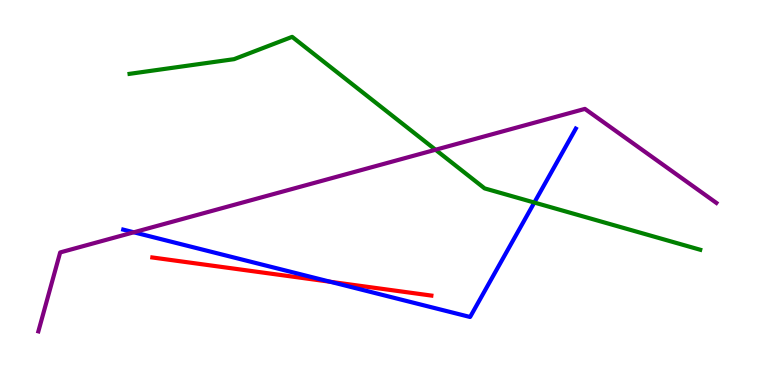[{'lines': ['blue', 'red'], 'intersections': [{'x': 4.26, 'y': 2.68}]}, {'lines': ['green', 'red'], 'intersections': []}, {'lines': ['purple', 'red'], 'intersections': []}, {'lines': ['blue', 'green'], 'intersections': [{'x': 6.89, 'y': 4.74}]}, {'lines': ['blue', 'purple'], 'intersections': [{'x': 1.73, 'y': 3.97}]}, {'lines': ['green', 'purple'], 'intersections': [{'x': 5.62, 'y': 6.11}]}]